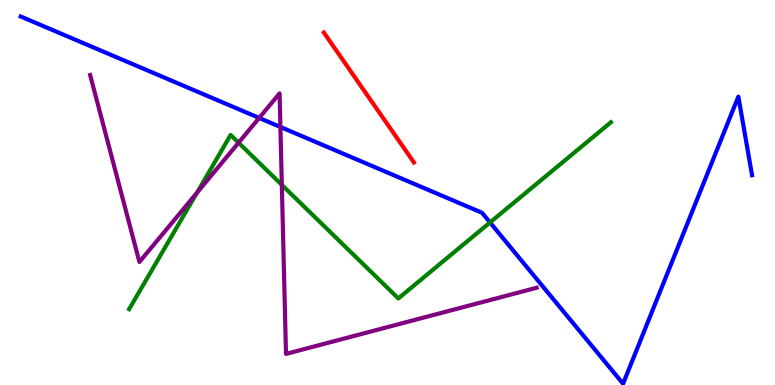[{'lines': ['blue', 'red'], 'intersections': []}, {'lines': ['green', 'red'], 'intersections': []}, {'lines': ['purple', 'red'], 'intersections': []}, {'lines': ['blue', 'green'], 'intersections': [{'x': 6.32, 'y': 4.22}]}, {'lines': ['blue', 'purple'], 'intersections': [{'x': 3.34, 'y': 6.94}, {'x': 3.62, 'y': 6.7}]}, {'lines': ['green', 'purple'], 'intersections': [{'x': 2.54, 'y': 4.99}, {'x': 3.08, 'y': 6.29}, {'x': 3.64, 'y': 5.2}]}]